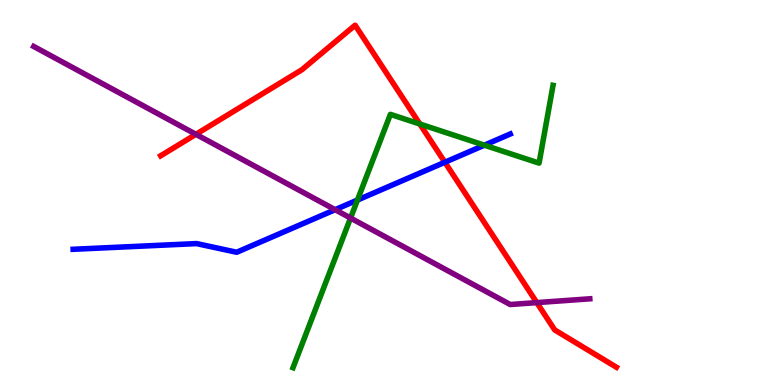[{'lines': ['blue', 'red'], 'intersections': [{'x': 5.74, 'y': 5.79}]}, {'lines': ['green', 'red'], 'intersections': [{'x': 5.42, 'y': 6.78}]}, {'lines': ['purple', 'red'], 'intersections': [{'x': 2.53, 'y': 6.51}, {'x': 6.93, 'y': 2.14}]}, {'lines': ['blue', 'green'], 'intersections': [{'x': 4.61, 'y': 4.8}, {'x': 6.25, 'y': 6.23}]}, {'lines': ['blue', 'purple'], 'intersections': [{'x': 4.32, 'y': 4.55}]}, {'lines': ['green', 'purple'], 'intersections': [{'x': 4.52, 'y': 4.34}]}]